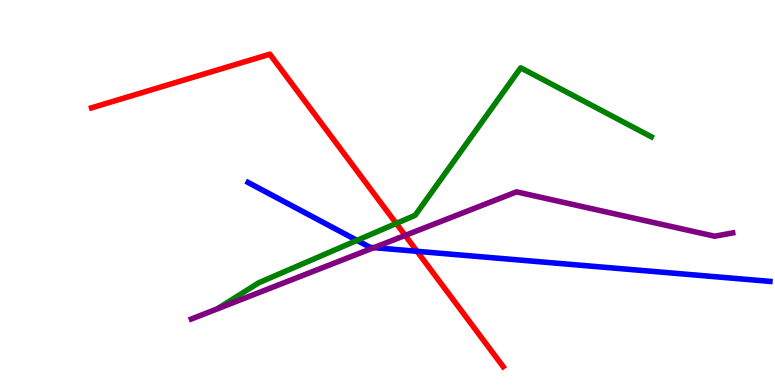[{'lines': ['blue', 'red'], 'intersections': [{'x': 5.38, 'y': 3.47}]}, {'lines': ['green', 'red'], 'intersections': [{'x': 5.11, 'y': 4.2}]}, {'lines': ['purple', 'red'], 'intersections': [{'x': 5.23, 'y': 3.89}]}, {'lines': ['blue', 'green'], 'intersections': [{'x': 4.61, 'y': 3.76}]}, {'lines': ['blue', 'purple'], 'intersections': [{'x': 4.82, 'y': 3.57}]}, {'lines': ['green', 'purple'], 'intersections': []}]